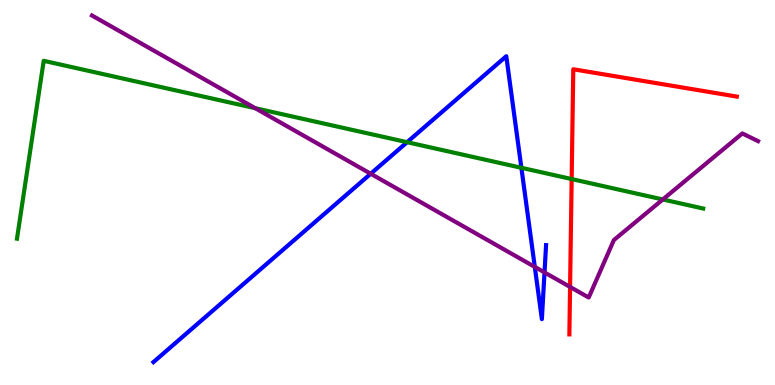[{'lines': ['blue', 'red'], 'intersections': []}, {'lines': ['green', 'red'], 'intersections': [{'x': 7.38, 'y': 5.35}]}, {'lines': ['purple', 'red'], 'intersections': [{'x': 7.36, 'y': 2.55}]}, {'lines': ['blue', 'green'], 'intersections': [{'x': 5.25, 'y': 6.31}, {'x': 6.73, 'y': 5.64}]}, {'lines': ['blue', 'purple'], 'intersections': [{'x': 4.78, 'y': 5.49}, {'x': 6.9, 'y': 3.07}, {'x': 7.03, 'y': 2.92}]}, {'lines': ['green', 'purple'], 'intersections': [{'x': 3.29, 'y': 7.19}, {'x': 8.55, 'y': 4.82}]}]